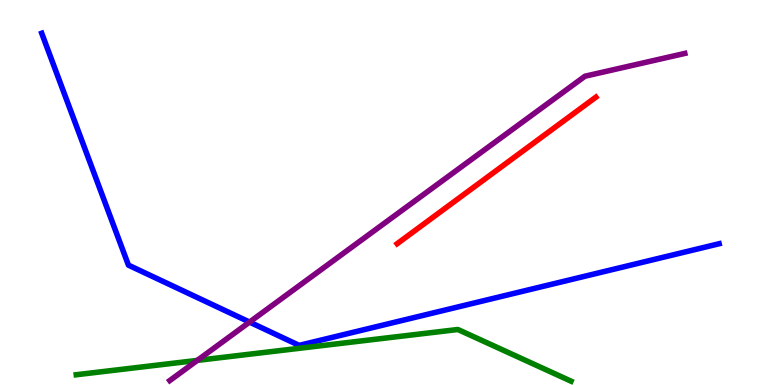[{'lines': ['blue', 'red'], 'intersections': []}, {'lines': ['green', 'red'], 'intersections': []}, {'lines': ['purple', 'red'], 'intersections': []}, {'lines': ['blue', 'green'], 'intersections': []}, {'lines': ['blue', 'purple'], 'intersections': [{'x': 3.22, 'y': 1.63}]}, {'lines': ['green', 'purple'], 'intersections': [{'x': 2.55, 'y': 0.639}]}]